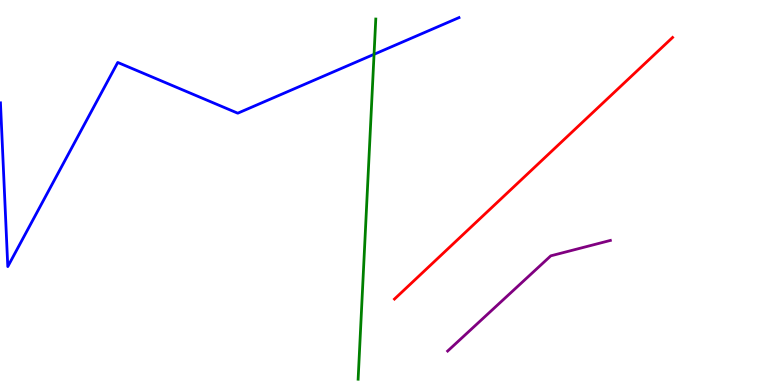[{'lines': ['blue', 'red'], 'intersections': []}, {'lines': ['green', 'red'], 'intersections': []}, {'lines': ['purple', 'red'], 'intersections': []}, {'lines': ['blue', 'green'], 'intersections': [{'x': 4.83, 'y': 8.59}]}, {'lines': ['blue', 'purple'], 'intersections': []}, {'lines': ['green', 'purple'], 'intersections': []}]